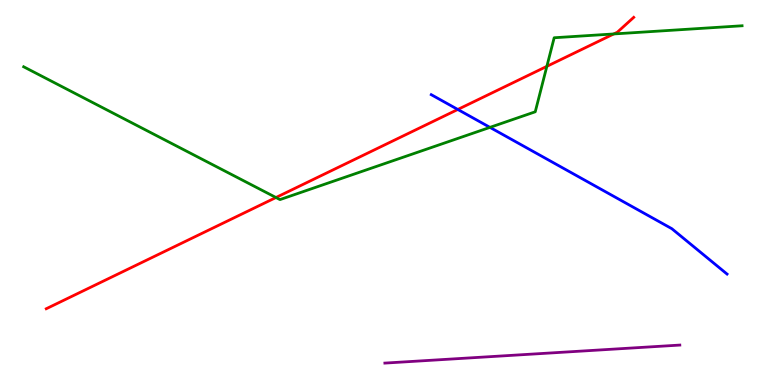[{'lines': ['blue', 'red'], 'intersections': [{'x': 5.91, 'y': 7.16}]}, {'lines': ['green', 'red'], 'intersections': [{'x': 3.56, 'y': 4.87}, {'x': 7.06, 'y': 8.28}, {'x': 7.92, 'y': 9.12}]}, {'lines': ['purple', 'red'], 'intersections': []}, {'lines': ['blue', 'green'], 'intersections': [{'x': 6.32, 'y': 6.69}]}, {'lines': ['blue', 'purple'], 'intersections': []}, {'lines': ['green', 'purple'], 'intersections': []}]